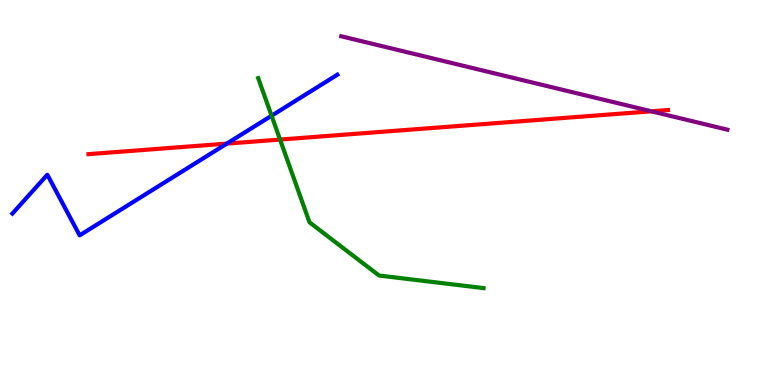[{'lines': ['blue', 'red'], 'intersections': [{'x': 2.93, 'y': 6.27}]}, {'lines': ['green', 'red'], 'intersections': [{'x': 3.61, 'y': 6.37}]}, {'lines': ['purple', 'red'], 'intersections': [{'x': 8.4, 'y': 7.11}]}, {'lines': ['blue', 'green'], 'intersections': [{'x': 3.5, 'y': 6.99}]}, {'lines': ['blue', 'purple'], 'intersections': []}, {'lines': ['green', 'purple'], 'intersections': []}]